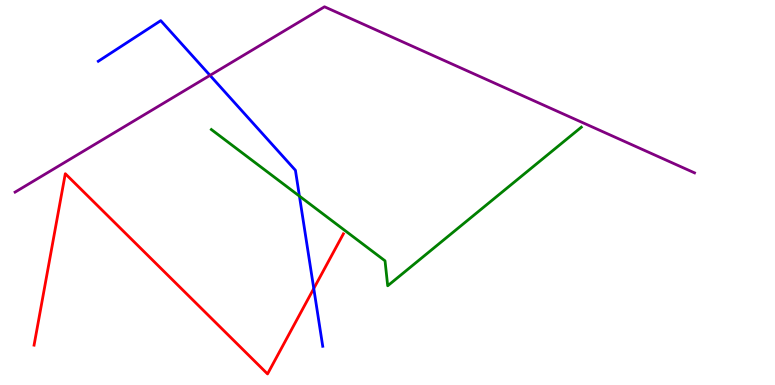[{'lines': ['blue', 'red'], 'intersections': [{'x': 4.05, 'y': 2.51}]}, {'lines': ['green', 'red'], 'intersections': []}, {'lines': ['purple', 'red'], 'intersections': []}, {'lines': ['blue', 'green'], 'intersections': [{'x': 3.86, 'y': 4.91}]}, {'lines': ['blue', 'purple'], 'intersections': [{'x': 2.71, 'y': 8.04}]}, {'lines': ['green', 'purple'], 'intersections': []}]